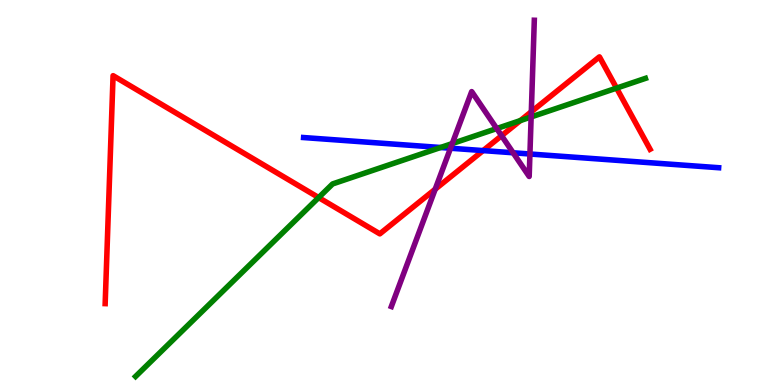[{'lines': ['blue', 'red'], 'intersections': [{'x': 6.23, 'y': 6.09}]}, {'lines': ['green', 'red'], 'intersections': [{'x': 4.11, 'y': 4.87}, {'x': 6.71, 'y': 6.87}, {'x': 7.96, 'y': 7.71}]}, {'lines': ['purple', 'red'], 'intersections': [{'x': 5.62, 'y': 5.09}, {'x': 6.47, 'y': 6.47}, {'x': 6.86, 'y': 7.1}]}, {'lines': ['blue', 'green'], 'intersections': [{'x': 5.68, 'y': 6.17}]}, {'lines': ['blue', 'purple'], 'intersections': [{'x': 5.81, 'y': 6.15}, {'x': 6.62, 'y': 6.03}, {'x': 6.84, 'y': 6.0}]}, {'lines': ['green', 'purple'], 'intersections': [{'x': 5.84, 'y': 6.27}, {'x': 6.41, 'y': 6.66}, {'x': 6.85, 'y': 6.96}]}]